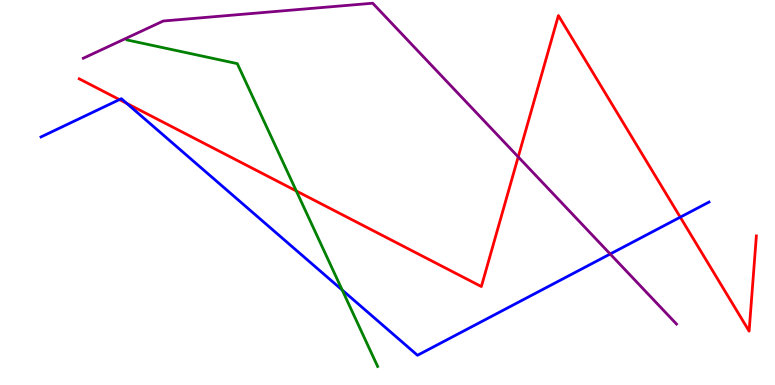[{'lines': ['blue', 'red'], 'intersections': [{'x': 1.54, 'y': 7.41}, {'x': 1.63, 'y': 7.32}, {'x': 8.78, 'y': 4.36}]}, {'lines': ['green', 'red'], 'intersections': [{'x': 3.82, 'y': 5.04}]}, {'lines': ['purple', 'red'], 'intersections': [{'x': 6.69, 'y': 5.92}]}, {'lines': ['blue', 'green'], 'intersections': [{'x': 4.42, 'y': 2.47}]}, {'lines': ['blue', 'purple'], 'intersections': [{'x': 7.87, 'y': 3.4}]}, {'lines': ['green', 'purple'], 'intersections': []}]